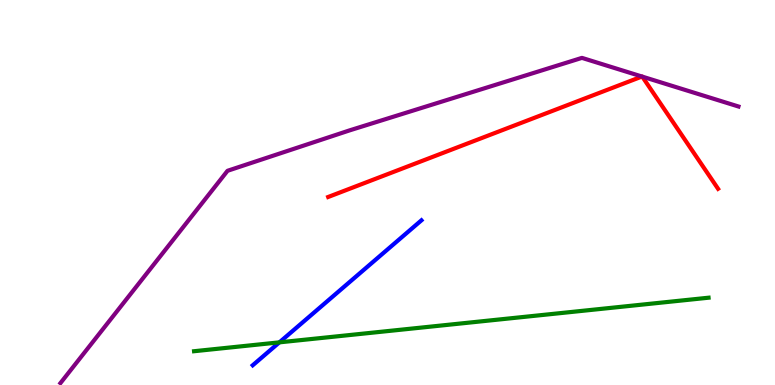[{'lines': ['blue', 'red'], 'intersections': []}, {'lines': ['green', 'red'], 'intersections': []}, {'lines': ['purple', 'red'], 'intersections': [{'x': 8.28, 'y': 8.01}, {'x': 8.29, 'y': 8.01}]}, {'lines': ['blue', 'green'], 'intersections': [{'x': 3.61, 'y': 1.11}]}, {'lines': ['blue', 'purple'], 'intersections': []}, {'lines': ['green', 'purple'], 'intersections': []}]